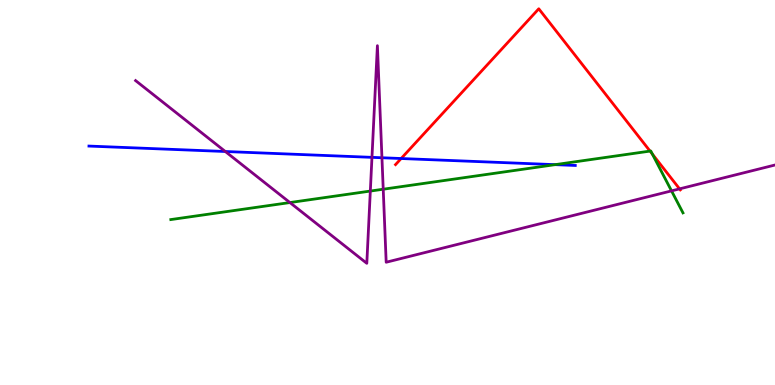[{'lines': ['blue', 'red'], 'intersections': [{'x': 5.18, 'y': 5.88}]}, {'lines': ['green', 'red'], 'intersections': [{'x': 8.39, 'y': 6.08}, {'x': 8.42, 'y': 6.0}]}, {'lines': ['purple', 'red'], 'intersections': [{'x': 8.77, 'y': 5.09}]}, {'lines': ['blue', 'green'], 'intersections': [{'x': 7.16, 'y': 5.72}]}, {'lines': ['blue', 'purple'], 'intersections': [{'x': 2.91, 'y': 6.06}, {'x': 4.8, 'y': 5.91}, {'x': 4.93, 'y': 5.9}]}, {'lines': ['green', 'purple'], 'intersections': [{'x': 3.74, 'y': 4.74}, {'x': 4.78, 'y': 5.04}, {'x': 4.94, 'y': 5.09}, {'x': 8.66, 'y': 5.04}]}]